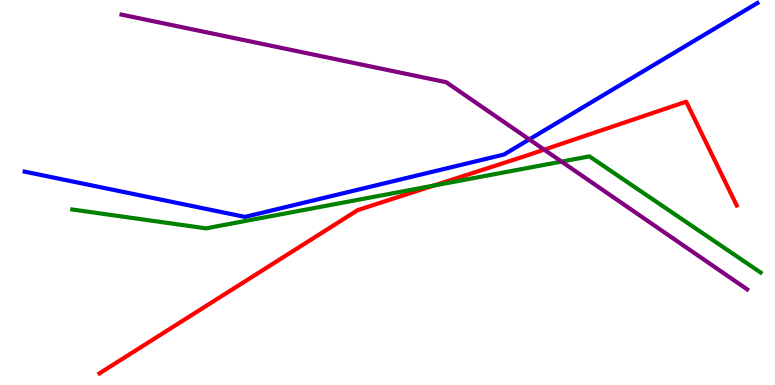[{'lines': ['blue', 'red'], 'intersections': []}, {'lines': ['green', 'red'], 'intersections': [{'x': 5.6, 'y': 5.18}]}, {'lines': ['purple', 'red'], 'intersections': [{'x': 7.02, 'y': 6.11}]}, {'lines': ['blue', 'green'], 'intersections': []}, {'lines': ['blue', 'purple'], 'intersections': [{'x': 6.83, 'y': 6.38}]}, {'lines': ['green', 'purple'], 'intersections': [{'x': 7.25, 'y': 5.8}]}]